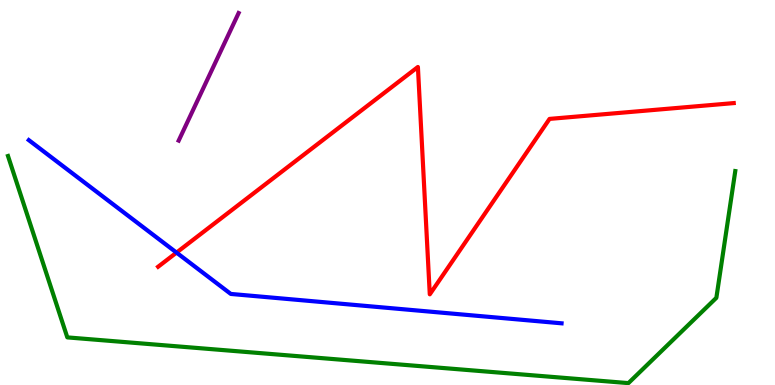[{'lines': ['blue', 'red'], 'intersections': [{'x': 2.28, 'y': 3.44}]}, {'lines': ['green', 'red'], 'intersections': []}, {'lines': ['purple', 'red'], 'intersections': []}, {'lines': ['blue', 'green'], 'intersections': []}, {'lines': ['blue', 'purple'], 'intersections': []}, {'lines': ['green', 'purple'], 'intersections': []}]